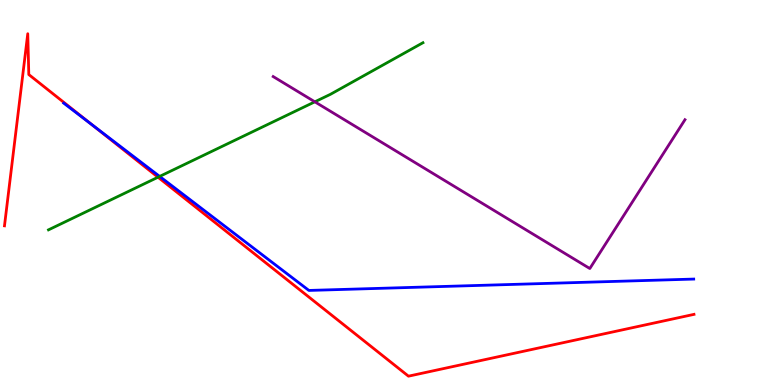[{'lines': ['blue', 'red'], 'intersections': [{'x': 1.18, 'y': 6.77}]}, {'lines': ['green', 'red'], 'intersections': [{'x': 2.04, 'y': 5.4}]}, {'lines': ['purple', 'red'], 'intersections': []}, {'lines': ['blue', 'green'], 'intersections': [{'x': 2.06, 'y': 5.42}]}, {'lines': ['blue', 'purple'], 'intersections': []}, {'lines': ['green', 'purple'], 'intersections': [{'x': 4.06, 'y': 7.36}]}]